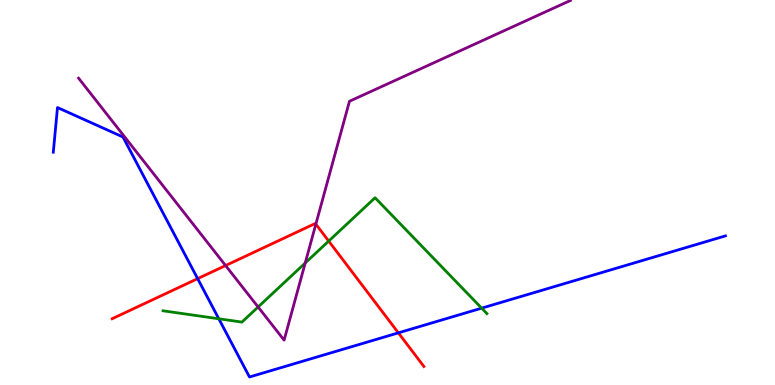[{'lines': ['blue', 'red'], 'intersections': [{'x': 2.55, 'y': 2.76}, {'x': 5.14, 'y': 1.35}]}, {'lines': ['green', 'red'], 'intersections': [{'x': 4.24, 'y': 3.74}]}, {'lines': ['purple', 'red'], 'intersections': [{'x': 2.91, 'y': 3.1}, {'x': 4.08, 'y': 4.18}]}, {'lines': ['blue', 'green'], 'intersections': [{'x': 2.82, 'y': 1.72}, {'x': 6.21, 'y': 2.0}]}, {'lines': ['blue', 'purple'], 'intersections': []}, {'lines': ['green', 'purple'], 'intersections': [{'x': 3.33, 'y': 2.03}, {'x': 3.94, 'y': 3.17}]}]